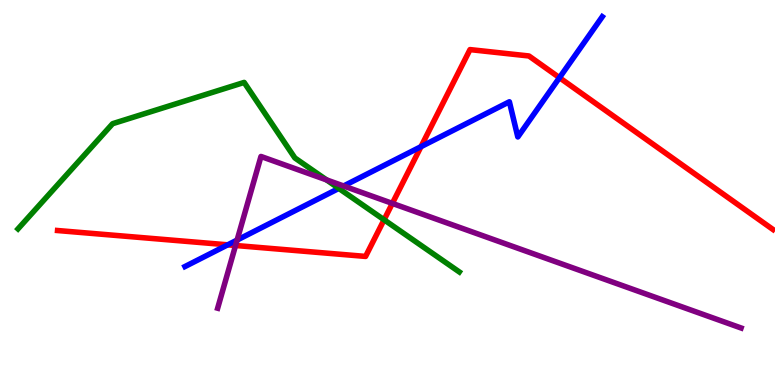[{'lines': ['blue', 'red'], 'intersections': [{'x': 2.94, 'y': 3.64}, {'x': 5.43, 'y': 6.19}, {'x': 7.22, 'y': 7.98}]}, {'lines': ['green', 'red'], 'intersections': [{'x': 4.96, 'y': 4.29}]}, {'lines': ['purple', 'red'], 'intersections': [{'x': 3.04, 'y': 3.62}, {'x': 5.06, 'y': 4.72}]}, {'lines': ['blue', 'green'], 'intersections': [{'x': 4.37, 'y': 5.11}]}, {'lines': ['blue', 'purple'], 'intersections': [{'x': 3.06, 'y': 3.76}, {'x': 4.43, 'y': 5.17}]}, {'lines': ['green', 'purple'], 'intersections': [{'x': 4.21, 'y': 5.33}]}]